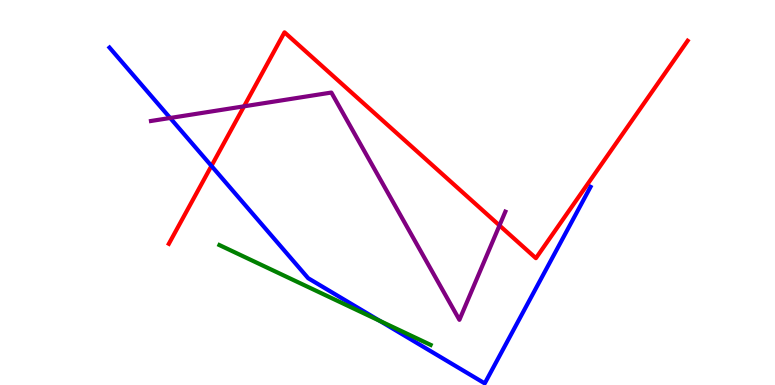[{'lines': ['blue', 'red'], 'intersections': [{'x': 2.73, 'y': 5.69}]}, {'lines': ['green', 'red'], 'intersections': []}, {'lines': ['purple', 'red'], 'intersections': [{'x': 3.15, 'y': 7.24}, {'x': 6.44, 'y': 4.14}]}, {'lines': ['blue', 'green'], 'intersections': [{'x': 4.9, 'y': 1.67}]}, {'lines': ['blue', 'purple'], 'intersections': [{'x': 2.2, 'y': 6.94}]}, {'lines': ['green', 'purple'], 'intersections': []}]